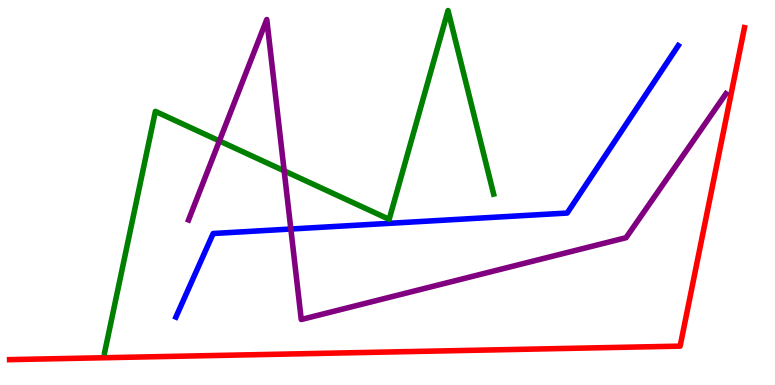[{'lines': ['blue', 'red'], 'intersections': []}, {'lines': ['green', 'red'], 'intersections': []}, {'lines': ['purple', 'red'], 'intersections': []}, {'lines': ['blue', 'green'], 'intersections': []}, {'lines': ['blue', 'purple'], 'intersections': [{'x': 3.75, 'y': 4.05}]}, {'lines': ['green', 'purple'], 'intersections': [{'x': 2.83, 'y': 6.34}, {'x': 3.67, 'y': 5.56}]}]